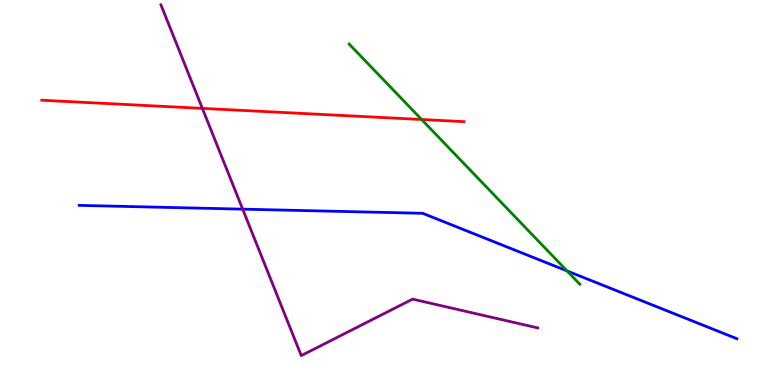[{'lines': ['blue', 'red'], 'intersections': []}, {'lines': ['green', 'red'], 'intersections': [{'x': 5.44, 'y': 6.9}]}, {'lines': ['purple', 'red'], 'intersections': [{'x': 2.61, 'y': 7.19}]}, {'lines': ['blue', 'green'], 'intersections': [{'x': 7.32, 'y': 2.96}]}, {'lines': ['blue', 'purple'], 'intersections': [{'x': 3.13, 'y': 4.57}]}, {'lines': ['green', 'purple'], 'intersections': []}]